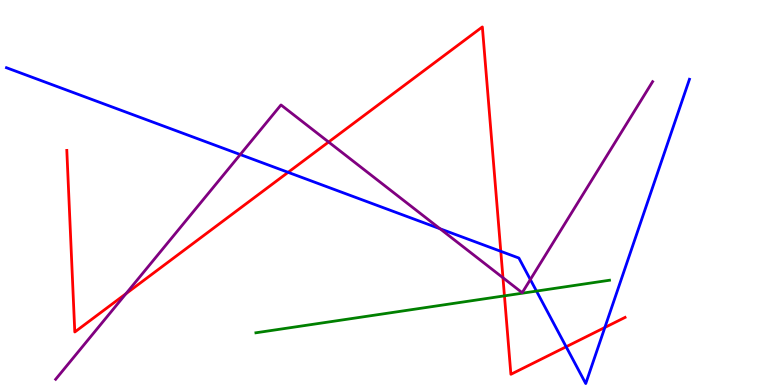[{'lines': ['blue', 'red'], 'intersections': [{'x': 3.72, 'y': 5.52}, {'x': 6.46, 'y': 3.47}, {'x': 7.31, 'y': 0.993}, {'x': 7.8, 'y': 1.49}]}, {'lines': ['green', 'red'], 'intersections': [{'x': 6.51, 'y': 2.32}]}, {'lines': ['purple', 'red'], 'intersections': [{'x': 1.63, 'y': 2.37}, {'x': 4.24, 'y': 6.31}, {'x': 6.49, 'y': 2.79}]}, {'lines': ['blue', 'green'], 'intersections': [{'x': 6.92, 'y': 2.44}]}, {'lines': ['blue', 'purple'], 'intersections': [{'x': 3.1, 'y': 5.99}, {'x': 5.68, 'y': 4.06}, {'x': 6.84, 'y': 2.74}]}, {'lines': ['green', 'purple'], 'intersections': []}]